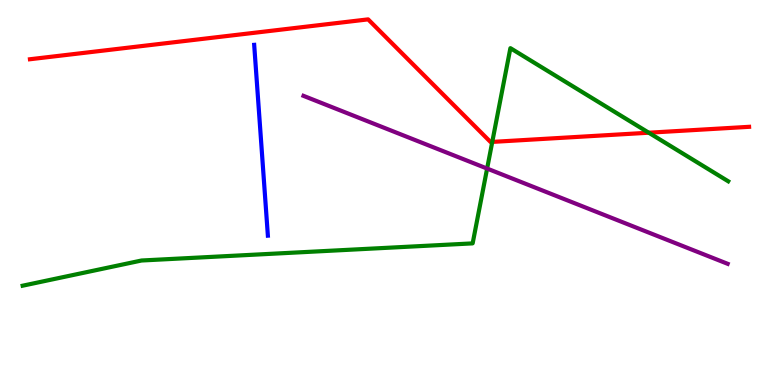[{'lines': ['blue', 'red'], 'intersections': []}, {'lines': ['green', 'red'], 'intersections': [{'x': 6.35, 'y': 6.31}, {'x': 8.37, 'y': 6.55}]}, {'lines': ['purple', 'red'], 'intersections': []}, {'lines': ['blue', 'green'], 'intersections': []}, {'lines': ['blue', 'purple'], 'intersections': []}, {'lines': ['green', 'purple'], 'intersections': [{'x': 6.29, 'y': 5.62}]}]